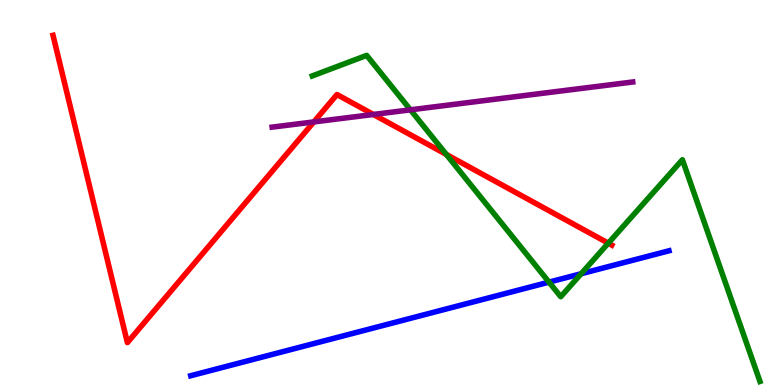[{'lines': ['blue', 'red'], 'intersections': []}, {'lines': ['green', 'red'], 'intersections': [{'x': 5.76, 'y': 5.99}, {'x': 7.85, 'y': 3.68}]}, {'lines': ['purple', 'red'], 'intersections': [{'x': 4.05, 'y': 6.83}, {'x': 4.82, 'y': 7.03}]}, {'lines': ['blue', 'green'], 'intersections': [{'x': 7.08, 'y': 2.67}, {'x': 7.5, 'y': 2.89}]}, {'lines': ['blue', 'purple'], 'intersections': []}, {'lines': ['green', 'purple'], 'intersections': [{'x': 5.3, 'y': 7.15}]}]